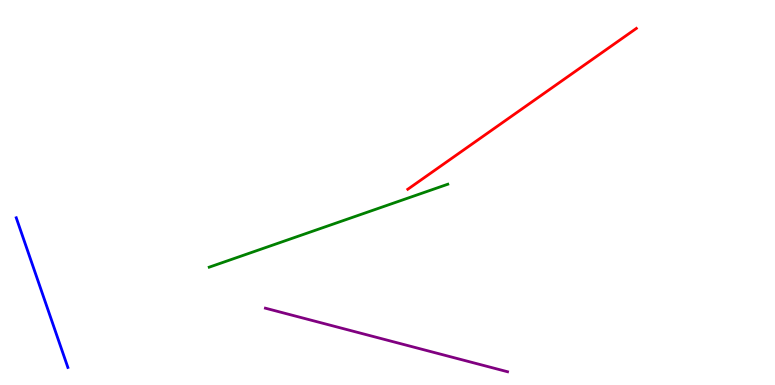[{'lines': ['blue', 'red'], 'intersections': []}, {'lines': ['green', 'red'], 'intersections': []}, {'lines': ['purple', 'red'], 'intersections': []}, {'lines': ['blue', 'green'], 'intersections': []}, {'lines': ['blue', 'purple'], 'intersections': []}, {'lines': ['green', 'purple'], 'intersections': []}]